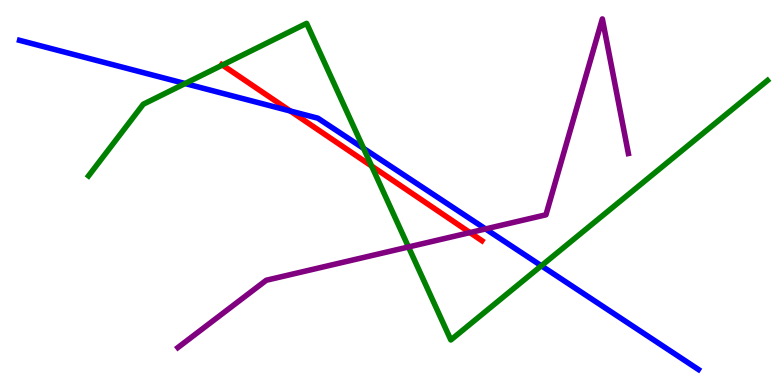[{'lines': ['blue', 'red'], 'intersections': [{'x': 3.75, 'y': 7.12}]}, {'lines': ['green', 'red'], 'intersections': [{'x': 2.87, 'y': 8.31}, {'x': 4.8, 'y': 5.69}]}, {'lines': ['purple', 'red'], 'intersections': [{'x': 6.06, 'y': 3.96}]}, {'lines': ['blue', 'green'], 'intersections': [{'x': 2.39, 'y': 7.83}, {'x': 4.69, 'y': 6.15}, {'x': 6.99, 'y': 3.1}]}, {'lines': ['blue', 'purple'], 'intersections': [{'x': 6.27, 'y': 4.05}]}, {'lines': ['green', 'purple'], 'intersections': [{'x': 5.27, 'y': 3.59}]}]